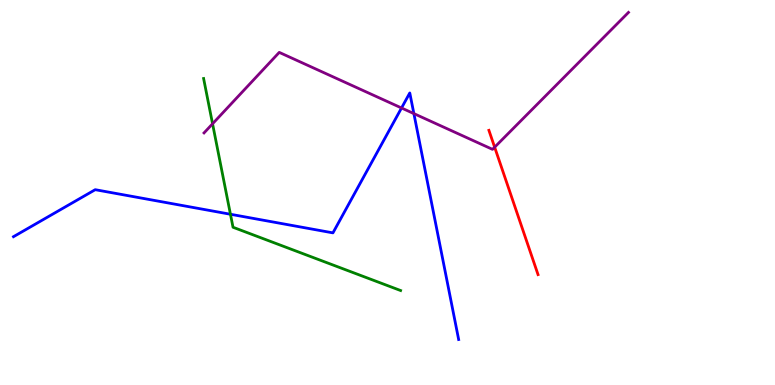[{'lines': ['blue', 'red'], 'intersections': []}, {'lines': ['green', 'red'], 'intersections': []}, {'lines': ['purple', 'red'], 'intersections': [{'x': 6.38, 'y': 6.18}]}, {'lines': ['blue', 'green'], 'intersections': [{'x': 2.97, 'y': 4.44}]}, {'lines': ['blue', 'purple'], 'intersections': [{'x': 5.18, 'y': 7.2}, {'x': 5.34, 'y': 7.05}]}, {'lines': ['green', 'purple'], 'intersections': [{'x': 2.74, 'y': 6.78}]}]